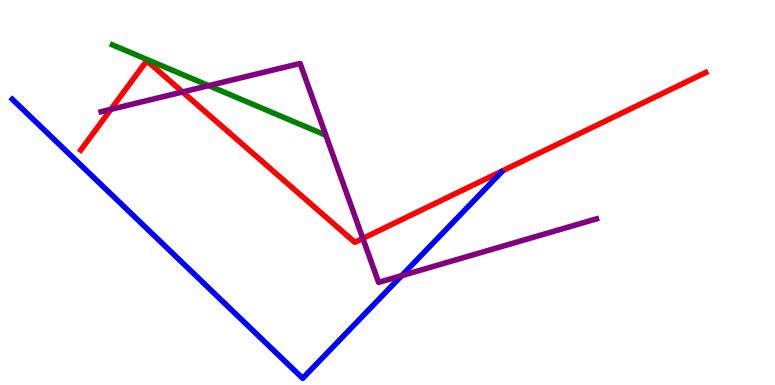[{'lines': ['blue', 'red'], 'intersections': []}, {'lines': ['green', 'red'], 'intersections': []}, {'lines': ['purple', 'red'], 'intersections': [{'x': 1.43, 'y': 7.16}, {'x': 2.36, 'y': 7.61}, {'x': 4.68, 'y': 3.81}]}, {'lines': ['blue', 'green'], 'intersections': []}, {'lines': ['blue', 'purple'], 'intersections': [{'x': 5.18, 'y': 2.84}]}, {'lines': ['green', 'purple'], 'intersections': [{'x': 2.69, 'y': 7.78}]}]